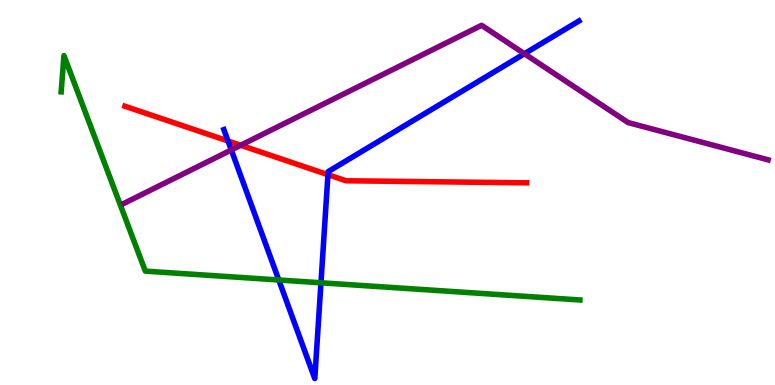[{'lines': ['blue', 'red'], 'intersections': [{'x': 2.94, 'y': 6.34}, {'x': 4.23, 'y': 5.46}]}, {'lines': ['green', 'red'], 'intersections': []}, {'lines': ['purple', 'red'], 'intersections': [{'x': 3.11, 'y': 6.23}]}, {'lines': ['blue', 'green'], 'intersections': [{'x': 3.6, 'y': 2.73}, {'x': 4.14, 'y': 2.66}]}, {'lines': ['blue', 'purple'], 'intersections': [{'x': 2.98, 'y': 6.11}, {'x': 6.77, 'y': 8.6}]}, {'lines': ['green', 'purple'], 'intersections': []}]